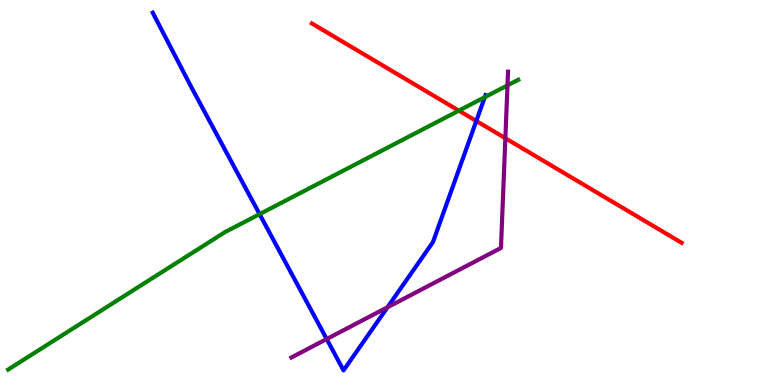[{'lines': ['blue', 'red'], 'intersections': [{'x': 6.15, 'y': 6.86}]}, {'lines': ['green', 'red'], 'intersections': [{'x': 5.92, 'y': 7.13}]}, {'lines': ['purple', 'red'], 'intersections': [{'x': 6.52, 'y': 6.41}]}, {'lines': ['blue', 'green'], 'intersections': [{'x': 3.35, 'y': 4.44}, {'x': 6.26, 'y': 7.48}]}, {'lines': ['blue', 'purple'], 'intersections': [{'x': 4.22, 'y': 1.19}, {'x': 5.0, 'y': 2.02}]}, {'lines': ['green', 'purple'], 'intersections': [{'x': 6.55, 'y': 7.78}]}]